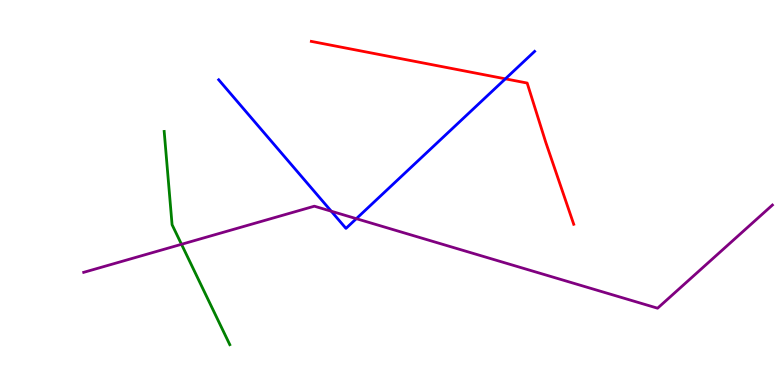[{'lines': ['blue', 'red'], 'intersections': [{'x': 6.52, 'y': 7.95}]}, {'lines': ['green', 'red'], 'intersections': []}, {'lines': ['purple', 'red'], 'intersections': []}, {'lines': ['blue', 'green'], 'intersections': []}, {'lines': ['blue', 'purple'], 'intersections': [{'x': 4.27, 'y': 4.51}, {'x': 4.6, 'y': 4.32}]}, {'lines': ['green', 'purple'], 'intersections': [{'x': 2.34, 'y': 3.65}]}]